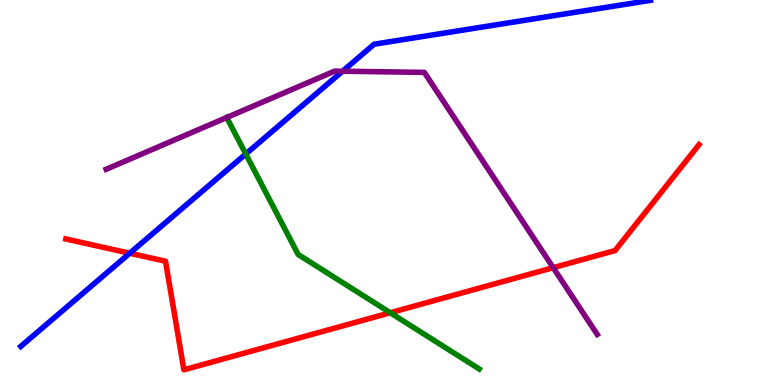[{'lines': ['blue', 'red'], 'intersections': [{'x': 1.67, 'y': 3.42}]}, {'lines': ['green', 'red'], 'intersections': [{'x': 5.04, 'y': 1.88}]}, {'lines': ['purple', 'red'], 'intersections': [{'x': 7.14, 'y': 3.05}]}, {'lines': ['blue', 'green'], 'intersections': [{'x': 3.17, 'y': 6.0}]}, {'lines': ['blue', 'purple'], 'intersections': [{'x': 4.42, 'y': 8.15}]}, {'lines': ['green', 'purple'], 'intersections': [{'x': 2.93, 'y': 6.95}]}]